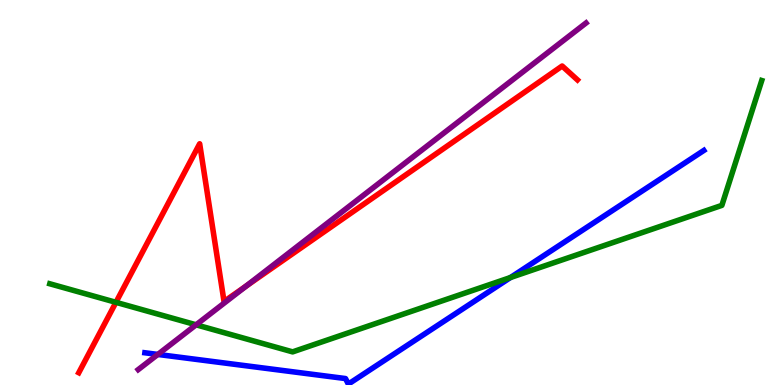[{'lines': ['blue', 'red'], 'intersections': []}, {'lines': ['green', 'red'], 'intersections': [{'x': 1.5, 'y': 2.15}]}, {'lines': ['purple', 'red'], 'intersections': [{'x': 3.18, 'y': 2.57}]}, {'lines': ['blue', 'green'], 'intersections': [{'x': 6.59, 'y': 2.79}]}, {'lines': ['blue', 'purple'], 'intersections': [{'x': 2.04, 'y': 0.794}]}, {'lines': ['green', 'purple'], 'intersections': [{'x': 2.53, 'y': 1.56}]}]